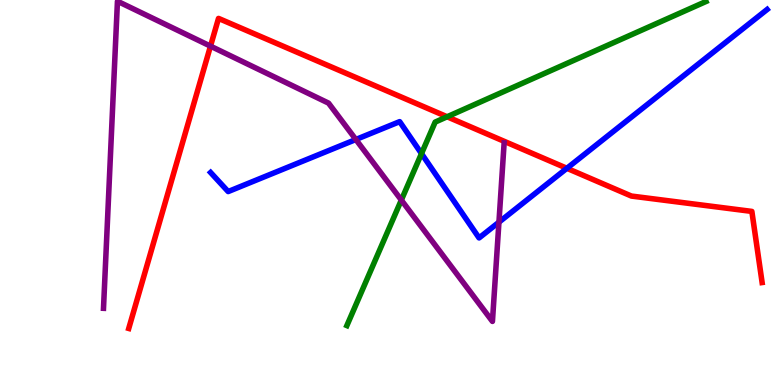[{'lines': ['blue', 'red'], 'intersections': [{'x': 7.31, 'y': 5.63}]}, {'lines': ['green', 'red'], 'intersections': [{'x': 5.77, 'y': 6.97}]}, {'lines': ['purple', 'red'], 'intersections': [{'x': 2.72, 'y': 8.8}]}, {'lines': ['blue', 'green'], 'intersections': [{'x': 5.44, 'y': 6.01}]}, {'lines': ['blue', 'purple'], 'intersections': [{'x': 4.59, 'y': 6.38}, {'x': 6.44, 'y': 4.23}]}, {'lines': ['green', 'purple'], 'intersections': [{'x': 5.18, 'y': 4.8}]}]